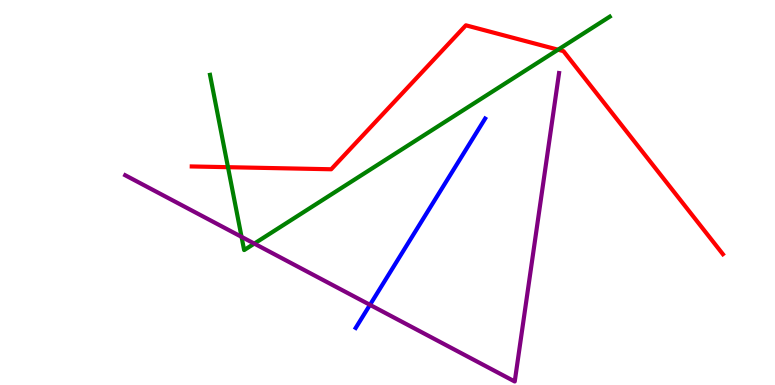[{'lines': ['blue', 'red'], 'intersections': []}, {'lines': ['green', 'red'], 'intersections': [{'x': 2.94, 'y': 5.66}, {'x': 7.2, 'y': 8.71}]}, {'lines': ['purple', 'red'], 'intersections': []}, {'lines': ['blue', 'green'], 'intersections': []}, {'lines': ['blue', 'purple'], 'intersections': [{'x': 4.77, 'y': 2.08}]}, {'lines': ['green', 'purple'], 'intersections': [{'x': 3.12, 'y': 3.85}, {'x': 3.28, 'y': 3.67}]}]